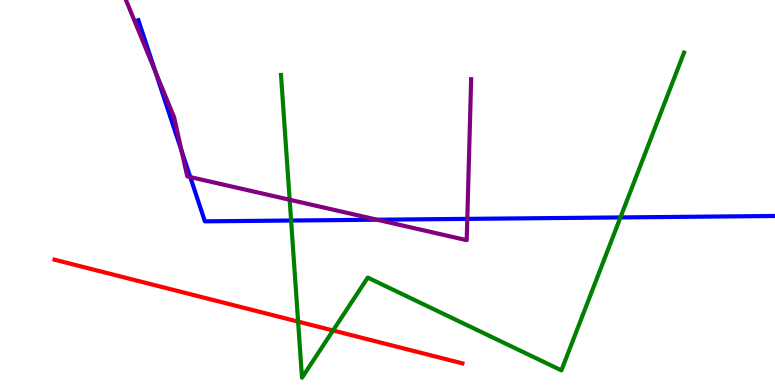[{'lines': ['blue', 'red'], 'intersections': []}, {'lines': ['green', 'red'], 'intersections': [{'x': 3.85, 'y': 1.65}, {'x': 4.3, 'y': 1.42}]}, {'lines': ['purple', 'red'], 'intersections': []}, {'lines': ['blue', 'green'], 'intersections': [{'x': 3.76, 'y': 4.27}, {'x': 8.01, 'y': 4.35}]}, {'lines': ['blue', 'purple'], 'intersections': [{'x': 2.0, 'y': 8.14}, {'x': 2.34, 'y': 6.08}, {'x': 2.45, 'y': 5.4}, {'x': 4.87, 'y': 4.29}, {'x': 6.03, 'y': 4.32}]}, {'lines': ['green', 'purple'], 'intersections': [{'x': 3.74, 'y': 4.81}]}]